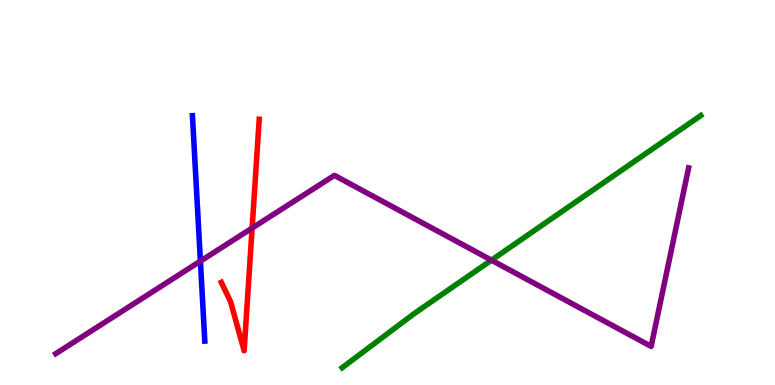[{'lines': ['blue', 'red'], 'intersections': []}, {'lines': ['green', 'red'], 'intersections': []}, {'lines': ['purple', 'red'], 'intersections': [{'x': 3.25, 'y': 4.08}]}, {'lines': ['blue', 'green'], 'intersections': []}, {'lines': ['blue', 'purple'], 'intersections': [{'x': 2.59, 'y': 3.22}]}, {'lines': ['green', 'purple'], 'intersections': [{'x': 6.34, 'y': 3.24}]}]